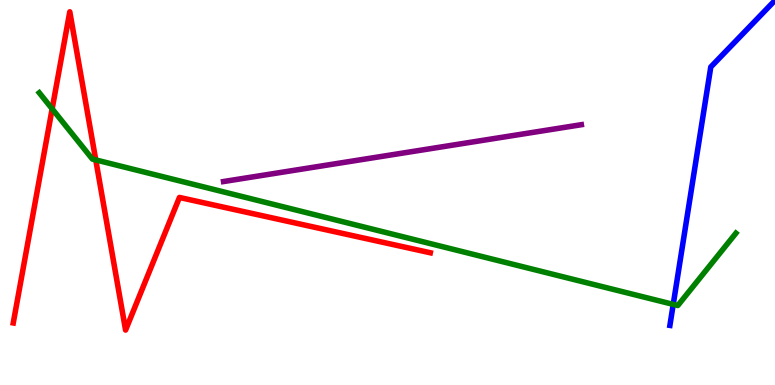[{'lines': ['blue', 'red'], 'intersections': []}, {'lines': ['green', 'red'], 'intersections': [{'x': 0.673, 'y': 7.17}, {'x': 1.24, 'y': 5.85}]}, {'lines': ['purple', 'red'], 'intersections': []}, {'lines': ['blue', 'green'], 'intersections': [{'x': 8.69, 'y': 2.09}]}, {'lines': ['blue', 'purple'], 'intersections': []}, {'lines': ['green', 'purple'], 'intersections': []}]